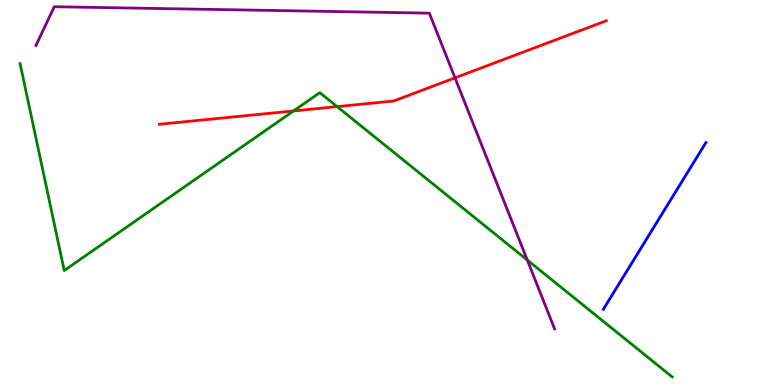[{'lines': ['blue', 'red'], 'intersections': []}, {'lines': ['green', 'red'], 'intersections': [{'x': 3.79, 'y': 7.12}, {'x': 4.35, 'y': 7.23}]}, {'lines': ['purple', 'red'], 'intersections': [{'x': 5.87, 'y': 7.98}]}, {'lines': ['blue', 'green'], 'intersections': []}, {'lines': ['blue', 'purple'], 'intersections': []}, {'lines': ['green', 'purple'], 'intersections': [{'x': 6.8, 'y': 3.25}]}]